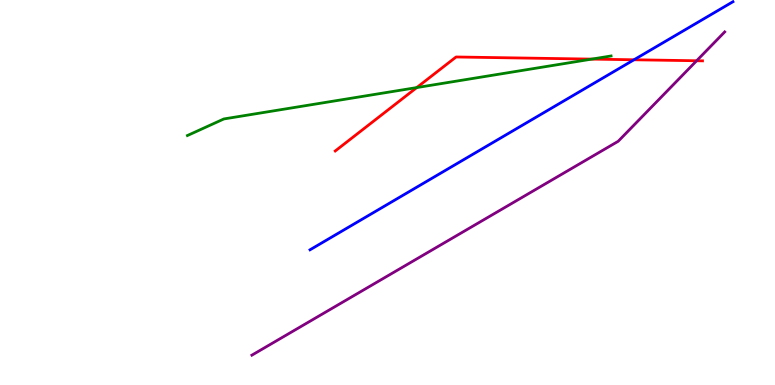[{'lines': ['blue', 'red'], 'intersections': [{'x': 8.18, 'y': 8.45}]}, {'lines': ['green', 'red'], 'intersections': [{'x': 5.38, 'y': 7.73}, {'x': 7.64, 'y': 8.46}]}, {'lines': ['purple', 'red'], 'intersections': [{'x': 8.99, 'y': 8.42}]}, {'lines': ['blue', 'green'], 'intersections': []}, {'lines': ['blue', 'purple'], 'intersections': []}, {'lines': ['green', 'purple'], 'intersections': []}]